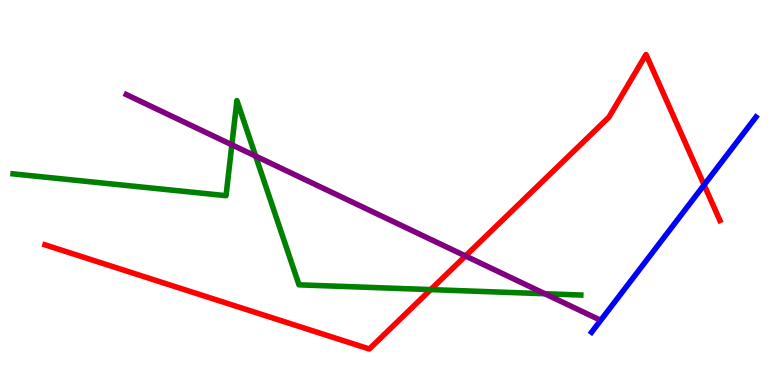[{'lines': ['blue', 'red'], 'intersections': [{'x': 9.09, 'y': 5.2}]}, {'lines': ['green', 'red'], 'intersections': [{'x': 5.56, 'y': 2.48}]}, {'lines': ['purple', 'red'], 'intersections': [{'x': 6.01, 'y': 3.35}]}, {'lines': ['blue', 'green'], 'intersections': []}, {'lines': ['blue', 'purple'], 'intersections': []}, {'lines': ['green', 'purple'], 'intersections': [{'x': 2.99, 'y': 6.24}, {'x': 3.3, 'y': 5.95}, {'x': 7.03, 'y': 2.37}]}]